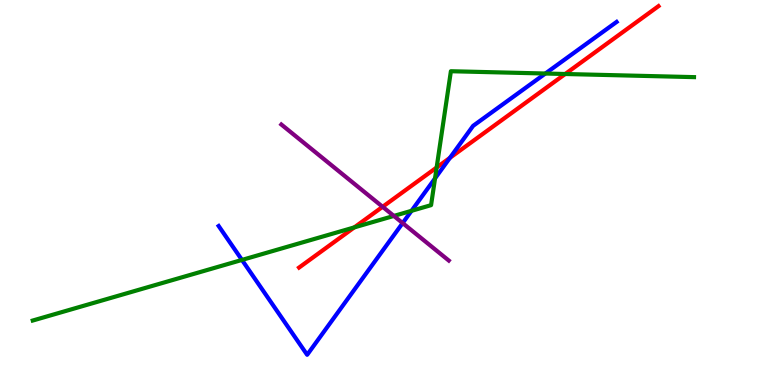[{'lines': ['blue', 'red'], 'intersections': [{'x': 5.81, 'y': 5.9}]}, {'lines': ['green', 'red'], 'intersections': [{'x': 4.57, 'y': 4.09}, {'x': 5.63, 'y': 5.65}, {'x': 7.29, 'y': 8.08}]}, {'lines': ['purple', 'red'], 'intersections': [{'x': 4.94, 'y': 4.63}]}, {'lines': ['blue', 'green'], 'intersections': [{'x': 3.12, 'y': 3.25}, {'x': 5.31, 'y': 4.52}, {'x': 5.61, 'y': 5.37}, {'x': 7.04, 'y': 8.09}]}, {'lines': ['blue', 'purple'], 'intersections': [{'x': 5.2, 'y': 4.21}]}, {'lines': ['green', 'purple'], 'intersections': [{'x': 5.08, 'y': 4.39}]}]